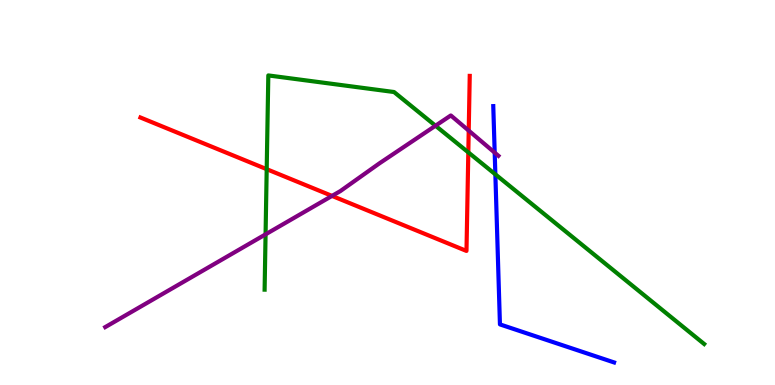[{'lines': ['blue', 'red'], 'intersections': []}, {'lines': ['green', 'red'], 'intersections': [{'x': 3.44, 'y': 5.61}, {'x': 6.04, 'y': 6.04}]}, {'lines': ['purple', 'red'], 'intersections': [{'x': 4.28, 'y': 4.91}, {'x': 6.05, 'y': 6.61}]}, {'lines': ['blue', 'green'], 'intersections': [{'x': 6.39, 'y': 5.47}]}, {'lines': ['blue', 'purple'], 'intersections': [{'x': 6.38, 'y': 6.04}]}, {'lines': ['green', 'purple'], 'intersections': [{'x': 3.43, 'y': 3.91}, {'x': 5.62, 'y': 6.73}]}]